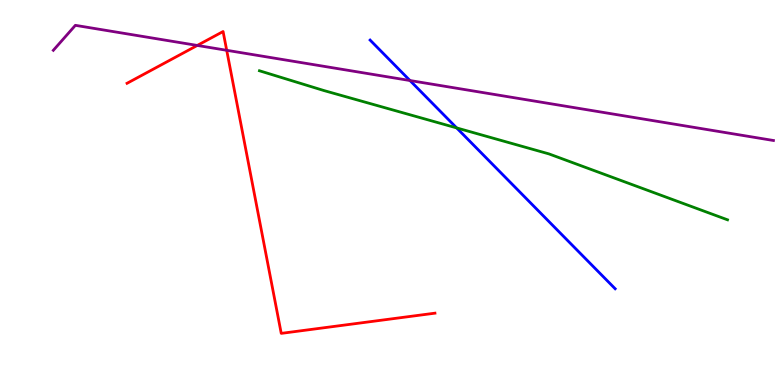[{'lines': ['blue', 'red'], 'intersections': []}, {'lines': ['green', 'red'], 'intersections': []}, {'lines': ['purple', 'red'], 'intersections': [{'x': 2.55, 'y': 8.82}, {'x': 2.93, 'y': 8.69}]}, {'lines': ['blue', 'green'], 'intersections': [{'x': 5.89, 'y': 6.68}]}, {'lines': ['blue', 'purple'], 'intersections': [{'x': 5.29, 'y': 7.91}]}, {'lines': ['green', 'purple'], 'intersections': []}]